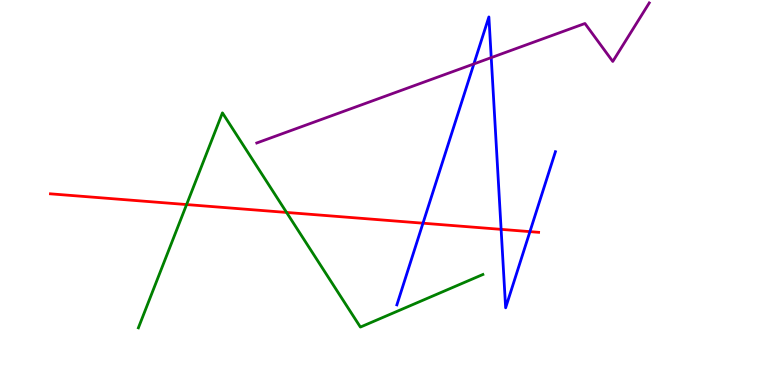[{'lines': ['blue', 'red'], 'intersections': [{'x': 5.46, 'y': 4.2}, {'x': 6.47, 'y': 4.04}, {'x': 6.84, 'y': 3.98}]}, {'lines': ['green', 'red'], 'intersections': [{'x': 2.41, 'y': 4.69}, {'x': 3.7, 'y': 4.48}]}, {'lines': ['purple', 'red'], 'intersections': []}, {'lines': ['blue', 'green'], 'intersections': []}, {'lines': ['blue', 'purple'], 'intersections': [{'x': 6.11, 'y': 8.34}, {'x': 6.34, 'y': 8.5}]}, {'lines': ['green', 'purple'], 'intersections': []}]